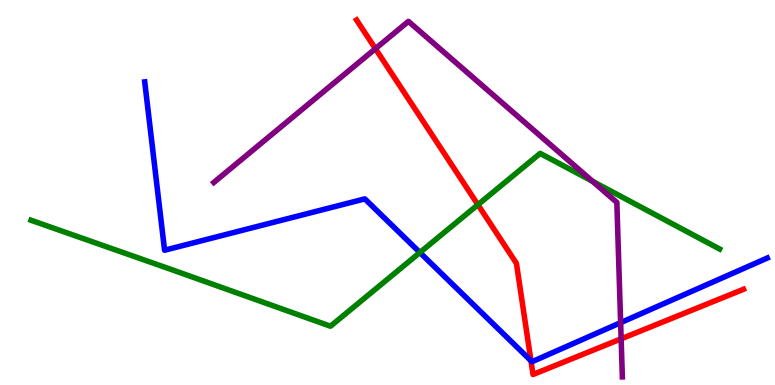[{'lines': ['blue', 'red'], 'intersections': [{'x': 6.85, 'y': 0.631}]}, {'lines': ['green', 'red'], 'intersections': [{'x': 6.17, 'y': 4.68}]}, {'lines': ['purple', 'red'], 'intersections': [{'x': 4.84, 'y': 8.73}, {'x': 8.01, 'y': 1.2}]}, {'lines': ['blue', 'green'], 'intersections': [{'x': 5.42, 'y': 3.44}]}, {'lines': ['blue', 'purple'], 'intersections': [{'x': 8.01, 'y': 1.62}]}, {'lines': ['green', 'purple'], 'intersections': [{'x': 7.65, 'y': 5.29}]}]